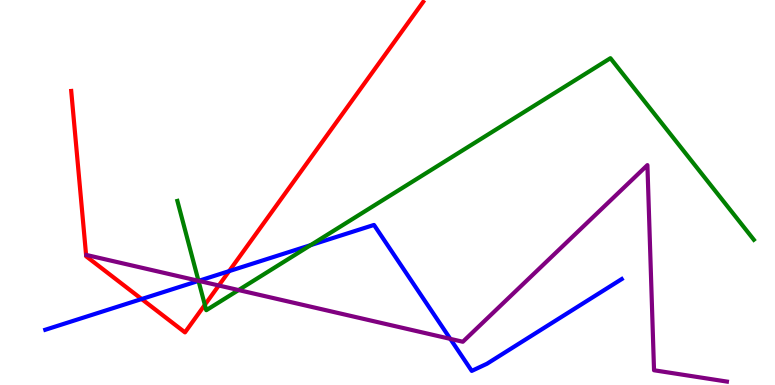[{'lines': ['blue', 'red'], 'intersections': [{'x': 1.83, 'y': 2.23}, {'x': 2.96, 'y': 2.96}]}, {'lines': ['green', 'red'], 'intersections': [{'x': 2.64, 'y': 2.08}]}, {'lines': ['purple', 'red'], 'intersections': [{'x': 2.82, 'y': 2.58}]}, {'lines': ['blue', 'green'], 'intersections': [{'x': 2.56, 'y': 2.7}, {'x': 4.01, 'y': 3.63}]}, {'lines': ['blue', 'purple'], 'intersections': [{'x': 2.56, 'y': 2.71}, {'x': 5.81, 'y': 1.2}]}, {'lines': ['green', 'purple'], 'intersections': [{'x': 2.56, 'y': 2.71}, {'x': 3.08, 'y': 2.47}]}]